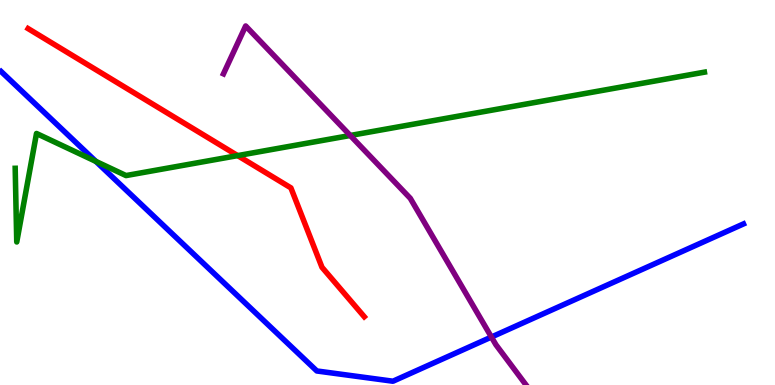[{'lines': ['blue', 'red'], 'intersections': []}, {'lines': ['green', 'red'], 'intersections': [{'x': 3.07, 'y': 5.96}]}, {'lines': ['purple', 'red'], 'intersections': []}, {'lines': ['blue', 'green'], 'intersections': [{'x': 1.24, 'y': 5.81}]}, {'lines': ['blue', 'purple'], 'intersections': [{'x': 6.34, 'y': 1.25}]}, {'lines': ['green', 'purple'], 'intersections': [{'x': 4.52, 'y': 6.48}]}]